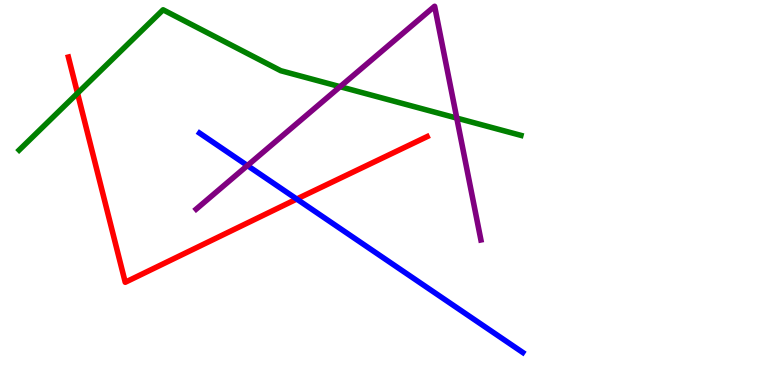[{'lines': ['blue', 'red'], 'intersections': [{'x': 3.83, 'y': 4.83}]}, {'lines': ['green', 'red'], 'intersections': [{'x': 1.0, 'y': 7.58}]}, {'lines': ['purple', 'red'], 'intersections': []}, {'lines': ['blue', 'green'], 'intersections': []}, {'lines': ['blue', 'purple'], 'intersections': [{'x': 3.19, 'y': 5.7}]}, {'lines': ['green', 'purple'], 'intersections': [{'x': 4.39, 'y': 7.75}, {'x': 5.89, 'y': 6.93}]}]